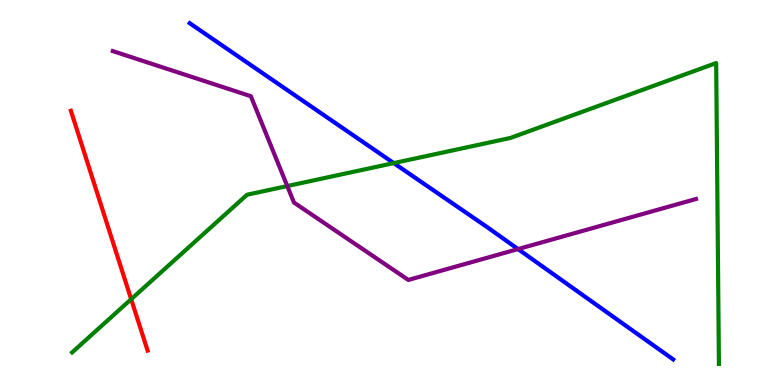[{'lines': ['blue', 'red'], 'intersections': []}, {'lines': ['green', 'red'], 'intersections': [{'x': 1.69, 'y': 2.23}]}, {'lines': ['purple', 'red'], 'intersections': []}, {'lines': ['blue', 'green'], 'intersections': [{'x': 5.08, 'y': 5.76}]}, {'lines': ['blue', 'purple'], 'intersections': [{'x': 6.68, 'y': 3.53}]}, {'lines': ['green', 'purple'], 'intersections': [{'x': 3.71, 'y': 5.17}]}]